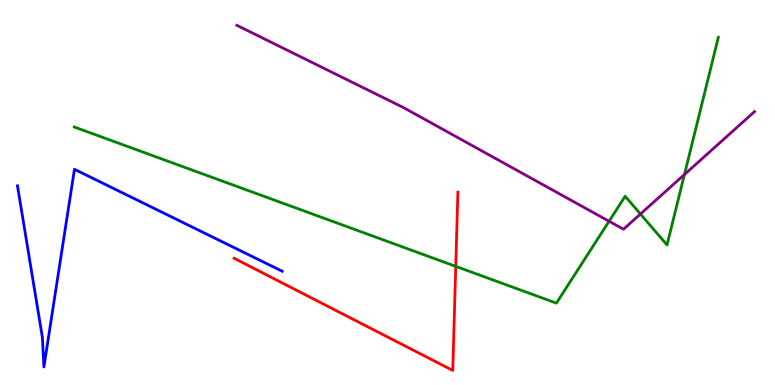[{'lines': ['blue', 'red'], 'intersections': []}, {'lines': ['green', 'red'], 'intersections': [{'x': 5.88, 'y': 3.08}]}, {'lines': ['purple', 'red'], 'intersections': []}, {'lines': ['blue', 'green'], 'intersections': []}, {'lines': ['blue', 'purple'], 'intersections': []}, {'lines': ['green', 'purple'], 'intersections': [{'x': 7.86, 'y': 4.25}, {'x': 8.26, 'y': 4.44}, {'x': 8.83, 'y': 5.47}]}]